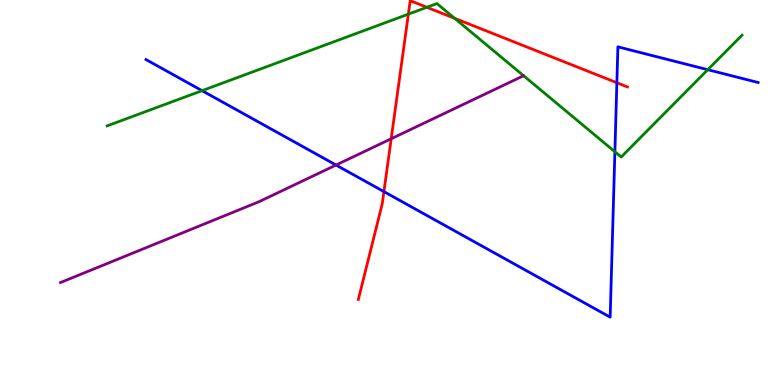[{'lines': ['blue', 'red'], 'intersections': [{'x': 4.95, 'y': 5.02}, {'x': 7.96, 'y': 7.85}]}, {'lines': ['green', 'red'], 'intersections': [{'x': 5.27, 'y': 9.63}, {'x': 5.51, 'y': 9.81}, {'x': 5.87, 'y': 9.52}]}, {'lines': ['purple', 'red'], 'intersections': [{'x': 5.05, 'y': 6.4}]}, {'lines': ['blue', 'green'], 'intersections': [{'x': 2.61, 'y': 7.64}, {'x': 7.93, 'y': 6.06}, {'x': 9.13, 'y': 8.19}]}, {'lines': ['blue', 'purple'], 'intersections': [{'x': 4.34, 'y': 5.71}]}, {'lines': ['green', 'purple'], 'intersections': []}]